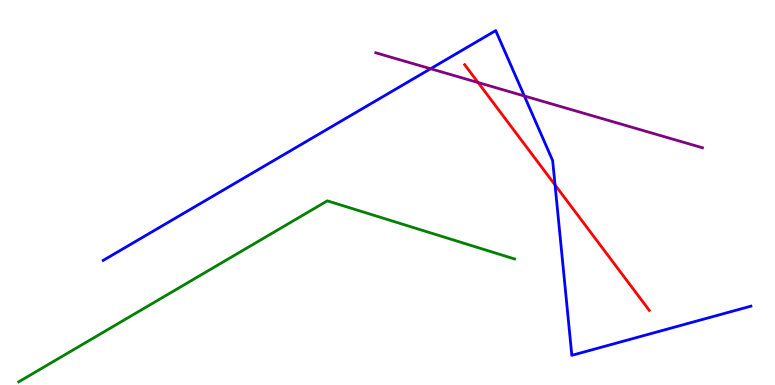[{'lines': ['blue', 'red'], 'intersections': [{'x': 7.16, 'y': 5.2}]}, {'lines': ['green', 'red'], 'intersections': []}, {'lines': ['purple', 'red'], 'intersections': [{'x': 6.17, 'y': 7.86}]}, {'lines': ['blue', 'green'], 'intersections': []}, {'lines': ['blue', 'purple'], 'intersections': [{'x': 5.56, 'y': 8.21}, {'x': 6.77, 'y': 7.51}]}, {'lines': ['green', 'purple'], 'intersections': []}]